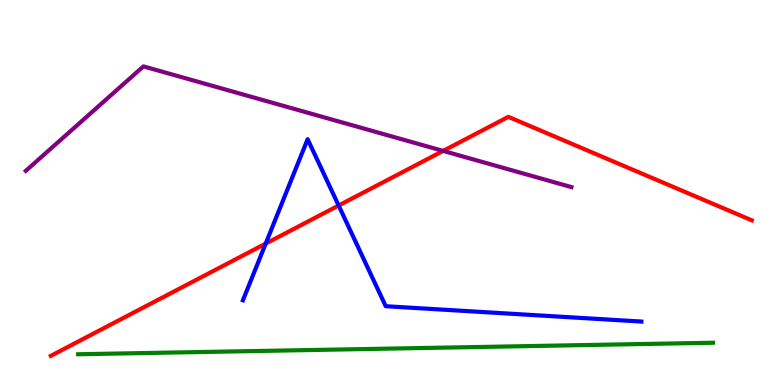[{'lines': ['blue', 'red'], 'intersections': [{'x': 3.43, 'y': 3.67}, {'x': 4.37, 'y': 4.66}]}, {'lines': ['green', 'red'], 'intersections': []}, {'lines': ['purple', 'red'], 'intersections': [{'x': 5.72, 'y': 6.08}]}, {'lines': ['blue', 'green'], 'intersections': []}, {'lines': ['blue', 'purple'], 'intersections': []}, {'lines': ['green', 'purple'], 'intersections': []}]